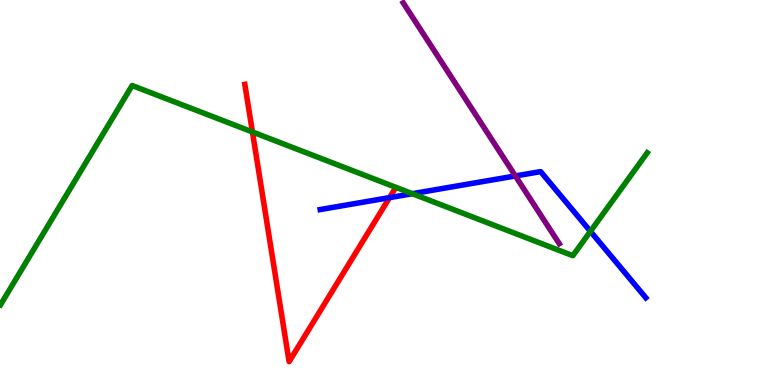[{'lines': ['blue', 'red'], 'intersections': [{'x': 5.03, 'y': 4.87}]}, {'lines': ['green', 'red'], 'intersections': [{'x': 3.26, 'y': 6.57}]}, {'lines': ['purple', 'red'], 'intersections': []}, {'lines': ['blue', 'green'], 'intersections': [{'x': 5.32, 'y': 4.97}, {'x': 7.62, 'y': 3.99}]}, {'lines': ['blue', 'purple'], 'intersections': [{'x': 6.65, 'y': 5.43}]}, {'lines': ['green', 'purple'], 'intersections': []}]